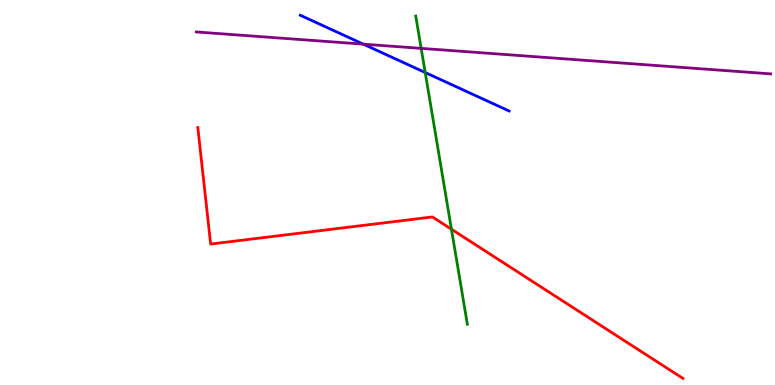[{'lines': ['blue', 'red'], 'intersections': []}, {'lines': ['green', 'red'], 'intersections': [{'x': 5.83, 'y': 4.05}]}, {'lines': ['purple', 'red'], 'intersections': []}, {'lines': ['blue', 'green'], 'intersections': [{'x': 5.49, 'y': 8.12}]}, {'lines': ['blue', 'purple'], 'intersections': [{'x': 4.69, 'y': 8.85}]}, {'lines': ['green', 'purple'], 'intersections': [{'x': 5.43, 'y': 8.74}]}]